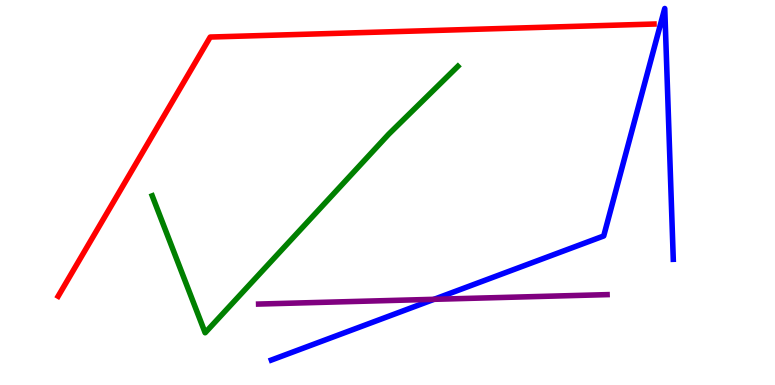[{'lines': ['blue', 'red'], 'intersections': []}, {'lines': ['green', 'red'], 'intersections': []}, {'lines': ['purple', 'red'], 'intersections': []}, {'lines': ['blue', 'green'], 'intersections': []}, {'lines': ['blue', 'purple'], 'intersections': [{'x': 5.6, 'y': 2.23}]}, {'lines': ['green', 'purple'], 'intersections': []}]